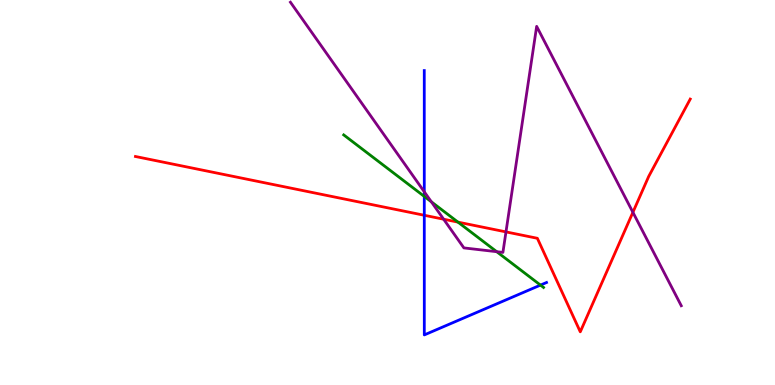[{'lines': ['blue', 'red'], 'intersections': [{'x': 5.47, 'y': 4.41}]}, {'lines': ['green', 'red'], 'intersections': [{'x': 5.91, 'y': 4.23}]}, {'lines': ['purple', 'red'], 'intersections': [{'x': 5.72, 'y': 4.31}, {'x': 6.53, 'y': 3.98}, {'x': 8.17, 'y': 4.49}]}, {'lines': ['blue', 'green'], 'intersections': [{'x': 5.47, 'y': 4.9}, {'x': 6.97, 'y': 2.59}]}, {'lines': ['blue', 'purple'], 'intersections': [{'x': 5.47, 'y': 5.02}]}, {'lines': ['green', 'purple'], 'intersections': [{'x': 5.57, 'y': 4.76}, {'x': 6.41, 'y': 3.46}]}]